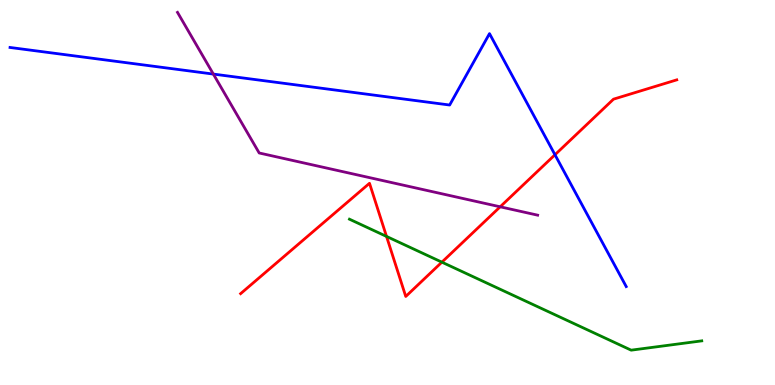[{'lines': ['blue', 'red'], 'intersections': [{'x': 7.16, 'y': 5.98}]}, {'lines': ['green', 'red'], 'intersections': [{'x': 4.99, 'y': 3.86}, {'x': 5.7, 'y': 3.19}]}, {'lines': ['purple', 'red'], 'intersections': [{'x': 6.45, 'y': 4.63}]}, {'lines': ['blue', 'green'], 'intersections': []}, {'lines': ['blue', 'purple'], 'intersections': [{'x': 2.75, 'y': 8.08}]}, {'lines': ['green', 'purple'], 'intersections': []}]